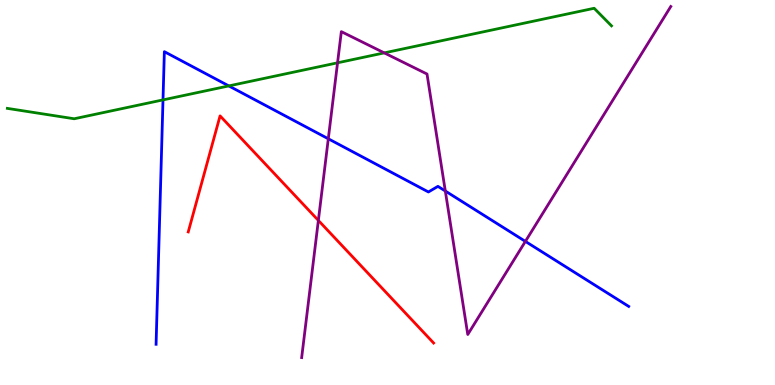[{'lines': ['blue', 'red'], 'intersections': []}, {'lines': ['green', 'red'], 'intersections': []}, {'lines': ['purple', 'red'], 'intersections': [{'x': 4.11, 'y': 4.27}]}, {'lines': ['blue', 'green'], 'intersections': [{'x': 2.1, 'y': 7.41}, {'x': 2.95, 'y': 7.77}]}, {'lines': ['blue', 'purple'], 'intersections': [{'x': 4.24, 'y': 6.4}, {'x': 5.75, 'y': 5.04}, {'x': 6.78, 'y': 3.73}]}, {'lines': ['green', 'purple'], 'intersections': [{'x': 4.36, 'y': 8.37}, {'x': 4.96, 'y': 8.63}]}]